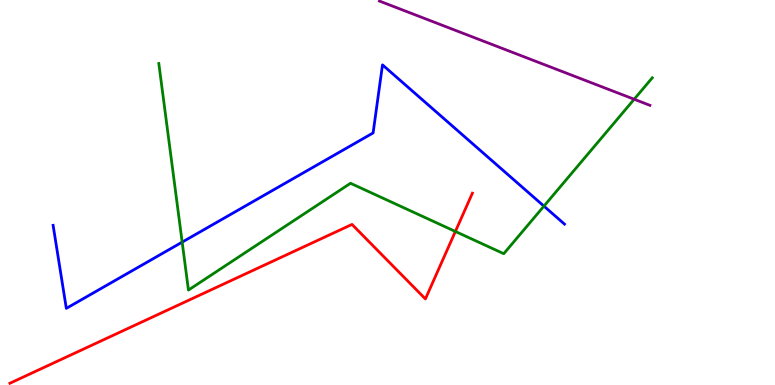[{'lines': ['blue', 'red'], 'intersections': []}, {'lines': ['green', 'red'], 'intersections': [{'x': 5.88, 'y': 3.99}]}, {'lines': ['purple', 'red'], 'intersections': []}, {'lines': ['blue', 'green'], 'intersections': [{'x': 2.35, 'y': 3.71}, {'x': 7.02, 'y': 4.65}]}, {'lines': ['blue', 'purple'], 'intersections': []}, {'lines': ['green', 'purple'], 'intersections': [{'x': 8.18, 'y': 7.42}]}]